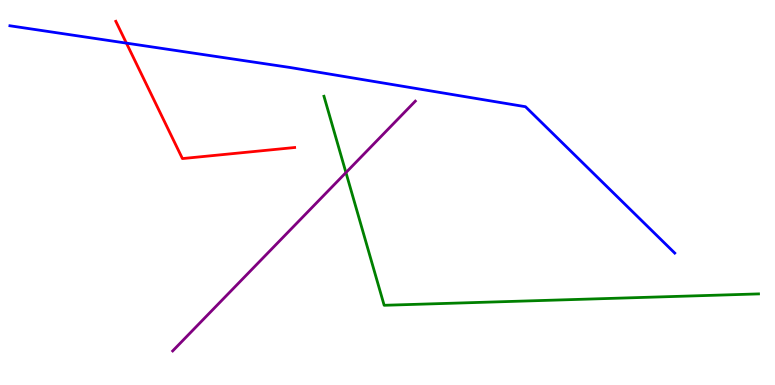[{'lines': ['blue', 'red'], 'intersections': [{'x': 1.63, 'y': 8.88}]}, {'lines': ['green', 'red'], 'intersections': []}, {'lines': ['purple', 'red'], 'intersections': []}, {'lines': ['blue', 'green'], 'intersections': []}, {'lines': ['blue', 'purple'], 'intersections': []}, {'lines': ['green', 'purple'], 'intersections': [{'x': 4.46, 'y': 5.52}]}]